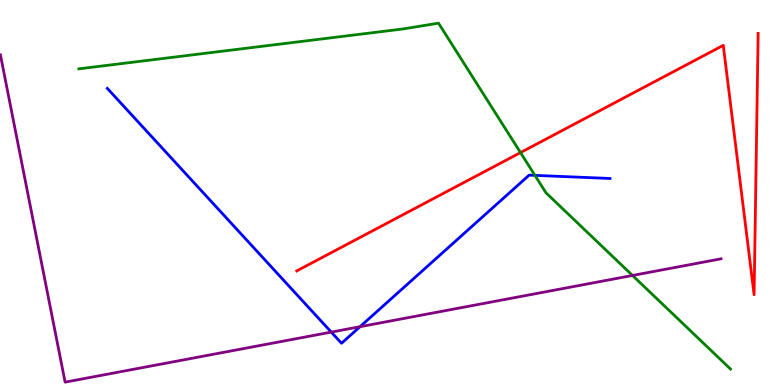[{'lines': ['blue', 'red'], 'intersections': []}, {'lines': ['green', 'red'], 'intersections': [{'x': 6.72, 'y': 6.04}]}, {'lines': ['purple', 'red'], 'intersections': []}, {'lines': ['blue', 'green'], 'intersections': [{'x': 6.9, 'y': 5.45}]}, {'lines': ['blue', 'purple'], 'intersections': [{'x': 4.27, 'y': 1.37}, {'x': 4.65, 'y': 1.51}]}, {'lines': ['green', 'purple'], 'intersections': [{'x': 8.16, 'y': 2.85}]}]